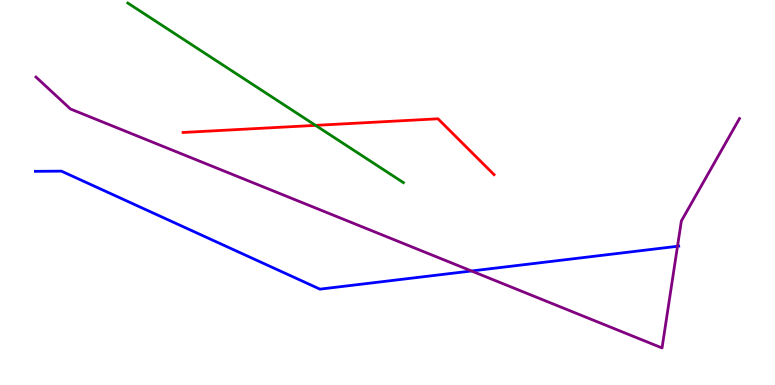[{'lines': ['blue', 'red'], 'intersections': []}, {'lines': ['green', 'red'], 'intersections': [{'x': 4.07, 'y': 6.74}]}, {'lines': ['purple', 'red'], 'intersections': []}, {'lines': ['blue', 'green'], 'intersections': []}, {'lines': ['blue', 'purple'], 'intersections': [{'x': 6.08, 'y': 2.96}, {'x': 8.74, 'y': 3.6}]}, {'lines': ['green', 'purple'], 'intersections': []}]